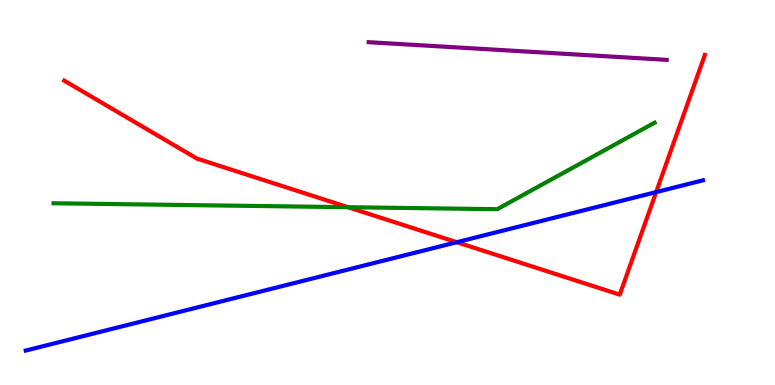[{'lines': ['blue', 'red'], 'intersections': [{'x': 5.89, 'y': 3.71}, {'x': 8.47, 'y': 5.01}]}, {'lines': ['green', 'red'], 'intersections': [{'x': 4.49, 'y': 4.62}]}, {'lines': ['purple', 'red'], 'intersections': []}, {'lines': ['blue', 'green'], 'intersections': []}, {'lines': ['blue', 'purple'], 'intersections': []}, {'lines': ['green', 'purple'], 'intersections': []}]